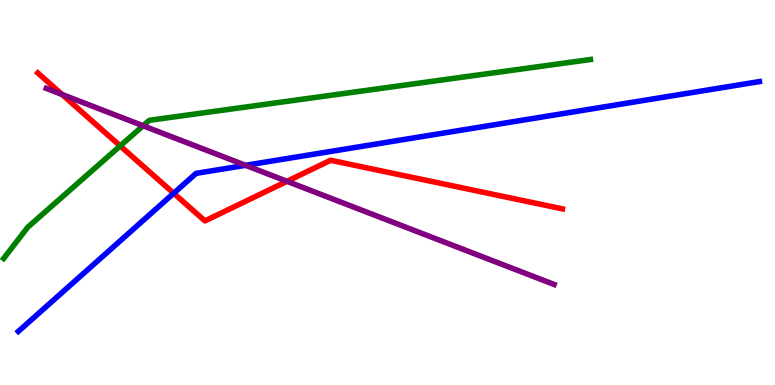[{'lines': ['blue', 'red'], 'intersections': [{'x': 2.24, 'y': 4.98}]}, {'lines': ['green', 'red'], 'intersections': [{'x': 1.55, 'y': 6.21}]}, {'lines': ['purple', 'red'], 'intersections': [{'x': 0.801, 'y': 7.55}, {'x': 3.7, 'y': 5.29}]}, {'lines': ['blue', 'green'], 'intersections': []}, {'lines': ['blue', 'purple'], 'intersections': [{'x': 3.17, 'y': 5.71}]}, {'lines': ['green', 'purple'], 'intersections': [{'x': 1.85, 'y': 6.73}]}]